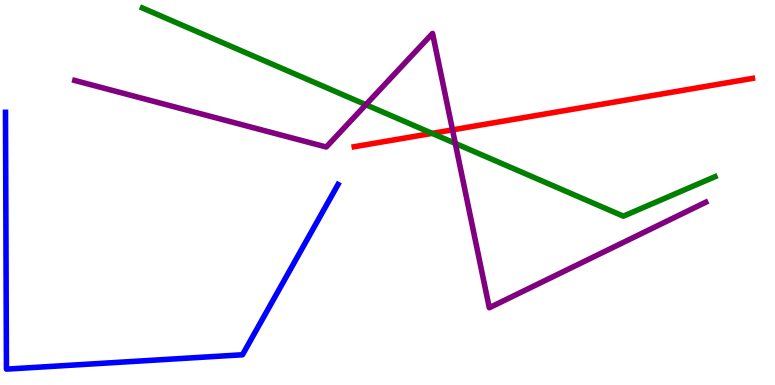[{'lines': ['blue', 'red'], 'intersections': []}, {'lines': ['green', 'red'], 'intersections': [{'x': 5.58, 'y': 6.54}]}, {'lines': ['purple', 'red'], 'intersections': [{'x': 5.84, 'y': 6.63}]}, {'lines': ['blue', 'green'], 'intersections': []}, {'lines': ['blue', 'purple'], 'intersections': []}, {'lines': ['green', 'purple'], 'intersections': [{'x': 4.72, 'y': 7.28}, {'x': 5.87, 'y': 6.28}]}]